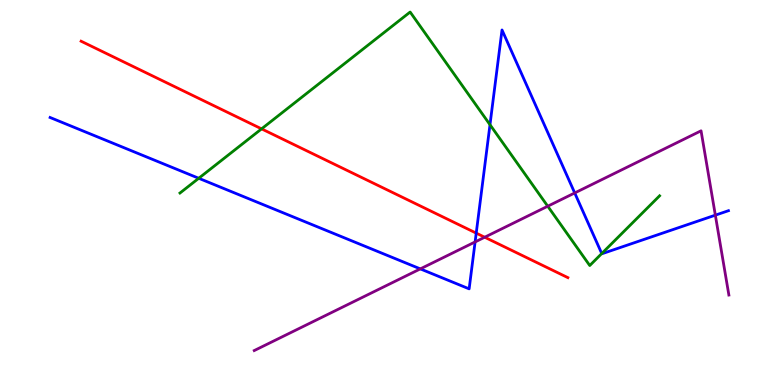[{'lines': ['blue', 'red'], 'intersections': [{'x': 6.14, 'y': 3.94}]}, {'lines': ['green', 'red'], 'intersections': [{'x': 3.38, 'y': 6.65}]}, {'lines': ['purple', 'red'], 'intersections': [{'x': 6.25, 'y': 3.84}]}, {'lines': ['blue', 'green'], 'intersections': [{'x': 2.56, 'y': 5.37}, {'x': 6.32, 'y': 6.76}, {'x': 7.76, 'y': 3.41}]}, {'lines': ['blue', 'purple'], 'intersections': [{'x': 5.42, 'y': 3.02}, {'x': 6.13, 'y': 3.72}, {'x': 7.42, 'y': 4.99}, {'x': 9.23, 'y': 4.41}]}, {'lines': ['green', 'purple'], 'intersections': [{'x': 7.07, 'y': 4.64}]}]